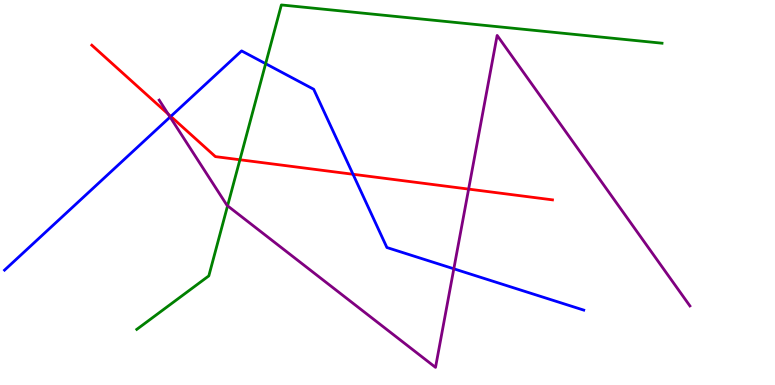[{'lines': ['blue', 'red'], 'intersections': [{'x': 2.2, 'y': 6.98}, {'x': 4.56, 'y': 5.47}]}, {'lines': ['green', 'red'], 'intersections': [{'x': 3.1, 'y': 5.85}]}, {'lines': ['purple', 'red'], 'intersections': [{'x': 2.17, 'y': 7.04}, {'x': 6.05, 'y': 5.09}]}, {'lines': ['blue', 'green'], 'intersections': [{'x': 3.43, 'y': 8.35}]}, {'lines': ['blue', 'purple'], 'intersections': [{'x': 2.19, 'y': 6.96}, {'x': 5.86, 'y': 3.02}]}, {'lines': ['green', 'purple'], 'intersections': [{'x': 2.94, 'y': 4.65}]}]